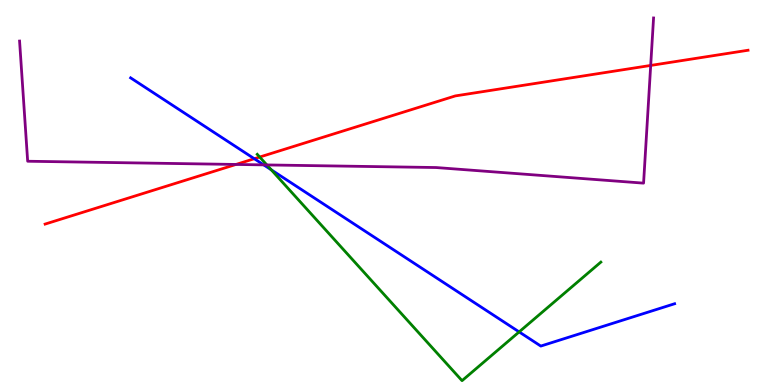[{'lines': ['blue', 'red'], 'intersections': [{'x': 3.28, 'y': 5.88}]}, {'lines': ['green', 'red'], 'intersections': [{'x': 3.35, 'y': 5.92}]}, {'lines': ['purple', 'red'], 'intersections': [{'x': 3.04, 'y': 5.73}, {'x': 8.4, 'y': 8.3}]}, {'lines': ['blue', 'green'], 'intersections': [{'x': 3.5, 'y': 5.59}, {'x': 6.7, 'y': 1.38}]}, {'lines': ['blue', 'purple'], 'intersections': [{'x': 3.4, 'y': 5.72}]}, {'lines': ['green', 'purple'], 'intersections': [{'x': 3.44, 'y': 5.72}]}]